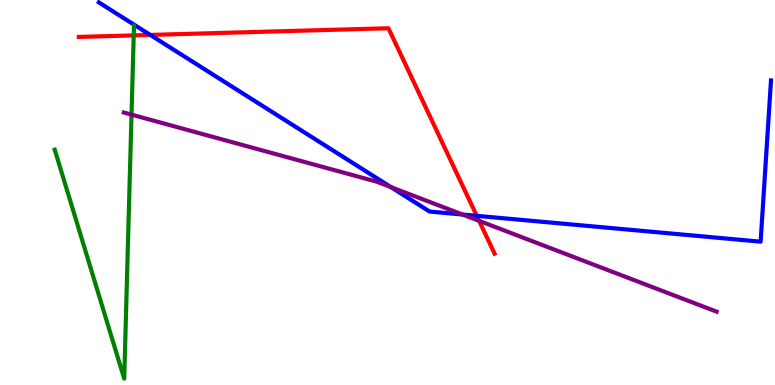[{'lines': ['blue', 'red'], 'intersections': [{'x': 1.94, 'y': 9.09}, {'x': 6.15, 'y': 4.39}]}, {'lines': ['green', 'red'], 'intersections': [{'x': 1.73, 'y': 9.08}]}, {'lines': ['purple', 'red'], 'intersections': [{'x': 6.18, 'y': 4.26}]}, {'lines': ['blue', 'green'], 'intersections': []}, {'lines': ['blue', 'purple'], 'intersections': [{'x': 5.05, 'y': 5.14}, {'x': 5.97, 'y': 4.43}]}, {'lines': ['green', 'purple'], 'intersections': [{'x': 1.7, 'y': 7.02}]}]